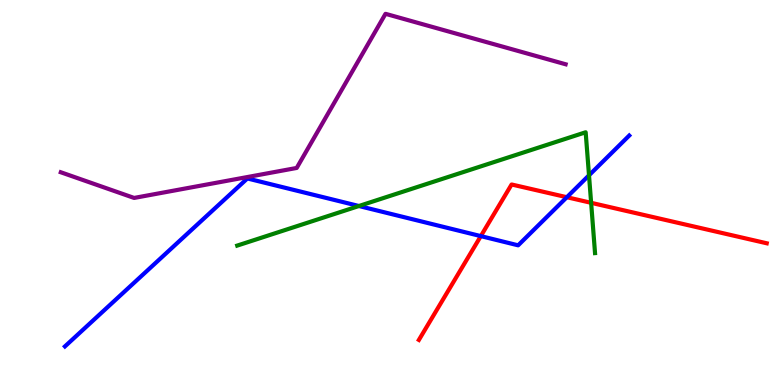[{'lines': ['blue', 'red'], 'intersections': [{'x': 6.2, 'y': 3.87}, {'x': 7.31, 'y': 4.88}]}, {'lines': ['green', 'red'], 'intersections': [{'x': 7.63, 'y': 4.73}]}, {'lines': ['purple', 'red'], 'intersections': []}, {'lines': ['blue', 'green'], 'intersections': [{'x': 4.63, 'y': 4.65}, {'x': 7.6, 'y': 5.45}]}, {'lines': ['blue', 'purple'], 'intersections': []}, {'lines': ['green', 'purple'], 'intersections': []}]